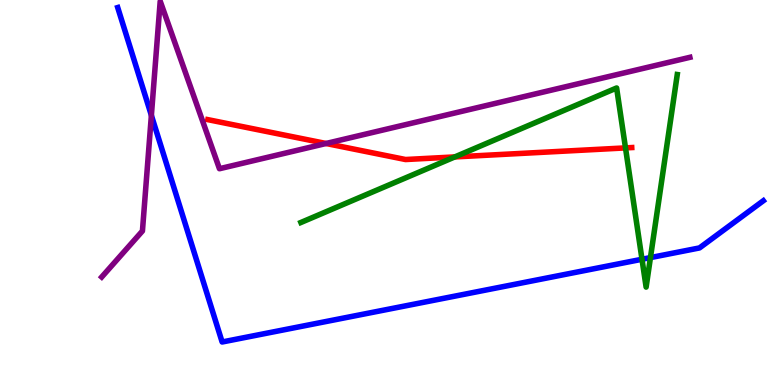[{'lines': ['blue', 'red'], 'intersections': []}, {'lines': ['green', 'red'], 'intersections': [{'x': 5.87, 'y': 5.92}, {'x': 8.07, 'y': 6.16}]}, {'lines': ['purple', 'red'], 'intersections': [{'x': 4.21, 'y': 6.27}]}, {'lines': ['blue', 'green'], 'intersections': [{'x': 8.28, 'y': 3.27}, {'x': 8.39, 'y': 3.31}]}, {'lines': ['blue', 'purple'], 'intersections': [{'x': 1.95, 'y': 7.0}]}, {'lines': ['green', 'purple'], 'intersections': []}]